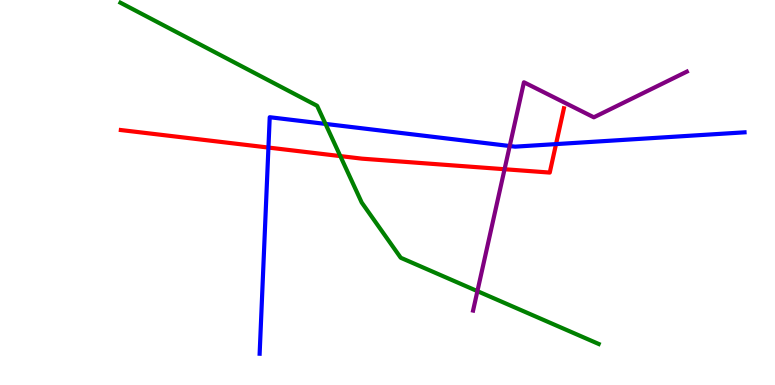[{'lines': ['blue', 'red'], 'intersections': [{'x': 3.46, 'y': 6.17}, {'x': 7.17, 'y': 6.26}]}, {'lines': ['green', 'red'], 'intersections': [{'x': 4.39, 'y': 5.95}]}, {'lines': ['purple', 'red'], 'intersections': [{'x': 6.51, 'y': 5.6}]}, {'lines': ['blue', 'green'], 'intersections': [{'x': 4.2, 'y': 6.78}]}, {'lines': ['blue', 'purple'], 'intersections': [{'x': 6.58, 'y': 6.21}]}, {'lines': ['green', 'purple'], 'intersections': [{'x': 6.16, 'y': 2.44}]}]